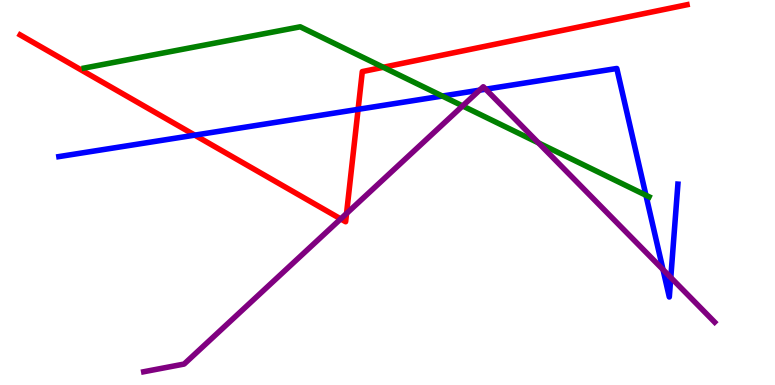[{'lines': ['blue', 'red'], 'intersections': [{'x': 2.51, 'y': 6.49}, {'x': 4.62, 'y': 7.16}]}, {'lines': ['green', 'red'], 'intersections': [{'x': 4.95, 'y': 8.25}]}, {'lines': ['purple', 'red'], 'intersections': [{'x': 4.4, 'y': 4.31}, {'x': 4.47, 'y': 4.45}]}, {'lines': ['blue', 'green'], 'intersections': [{'x': 5.71, 'y': 7.51}, {'x': 8.33, 'y': 4.93}]}, {'lines': ['blue', 'purple'], 'intersections': [{'x': 6.19, 'y': 7.66}, {'x': 6.27, 'y': 7.68}, {'x': 8.55, 'y': 3.0}, {'x': 8.66, 'y': 2.79}]}, {'lines': ['green', 'purple'], 'intersections': [{'x': 5.97, 'y': 7.25}, {'x': 6.95, 'y': 6.29}]}]